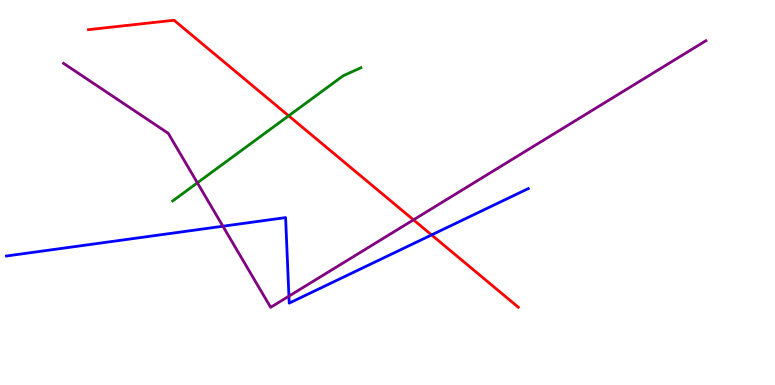[{'lines': ['blue', 'red'], 'intersections': [{'x': 5.57, 'y': 3.9}]}, {'lines': ['green', 'red'], 'intersections': [{'x': 3.72, 'y': 6.99}]}, {'lines': ['purple', 'red'], 'intersections': [{'x': 5.34, 'y': 4.29}]}, {'lines': ['blue', 'green'], 'intersections': []}, {'lines': ['blue', 'purple'], 'intersections': [{'x': 2.88, 'y': 4.12}, {'x': 3.73, 'y': 2.31}]}, {'lines': ['green', 'purple'], 'intersections': [{'x': 2.55, 'y': 5.25}]}]